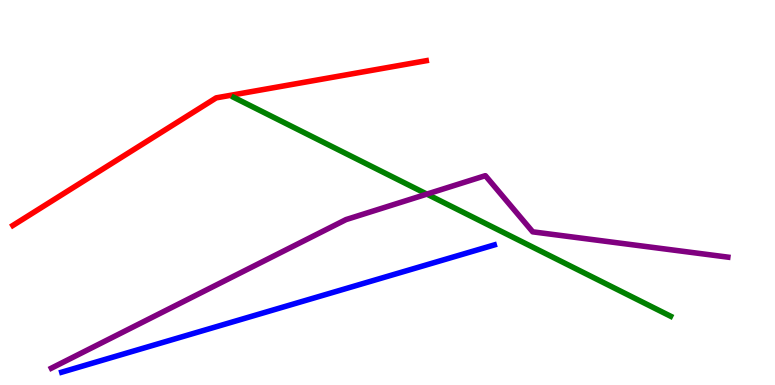[{'lines': ['blue', 'red'], 'intersections': []}, {'lines': ['green', 'red'], 'intersections': []}, {'lines': ['purple', 'red'], 'intersections': []}, {'lines': ['blue', 'green'], 'intersections': []}, {'lines': ['blue', 'purple'], 'intersections': []}, {'lines': ['green', 'purple'], 'intersections': [{'x': 5.51, 'y': 4.96}]}]